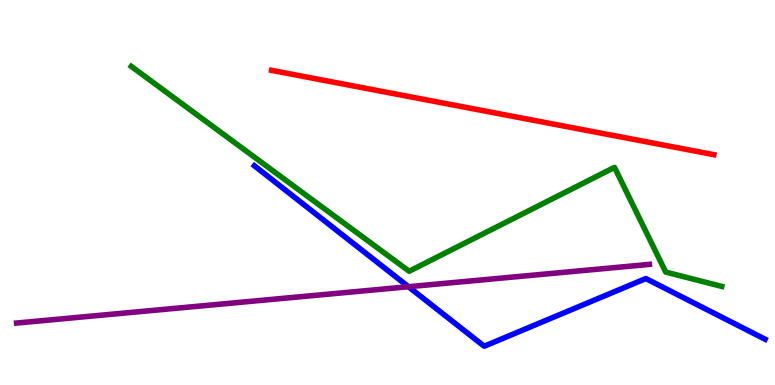[{'lines': ['blue', 'red'], 'intersections': []}, {'lines': ['green', 'red'], 'intersections': []}, {'lines': ['purple', 'red'], 'intersections': []}, {'lines': ['blue', 'green'], 'intersections': []}, {'lines': ['blue', 'purple'], 'intersections': [{'x': 5.27, 'y': 2.55}]}, {'lines': ['green', 'purple'], 'intersections': []}]